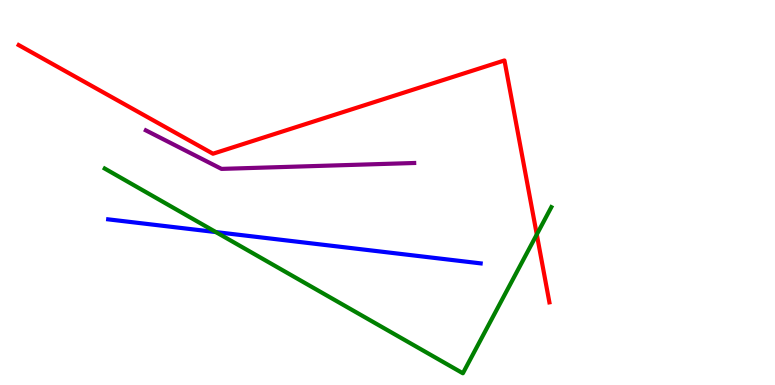[{'lines': ['blue', 'red'], 'intersections': []}, {'lines': ['green', 'red'], 'intersections': [{'x': 6.93, 'y': 3.91}]}, {'lines': ['purple', 'red'], 'intersections': []}, {'lines': ['blue', 'green'], 'intersections': [{'x': 2.79, 'y': 3.97}]}, {'lines': ['blue', 'purple'], 'intersections': []}, {'lines': ['green', 'purple'], 'intersections': []}]